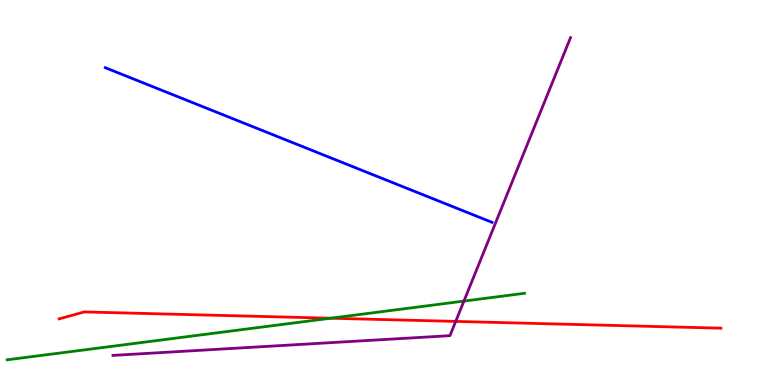[{'lines': ['blue', 'red'], 'intersections': []}, {'lines': ['green', 'red'], 'intersections': [{'x': 4.27, 'y': 1.73}]}, {'lines': ['purple', 'red'], 'intersections': [{'x': 5.88, 'y': 1.65}]}, {'lines': ['blue', 'green'], 'intersections': []}, {'lines': ['blue', 'purple'], 'intersections': []}, {'lines': ['green', 'purple'], 'intersections': [{'x': 5.99, 'y': 2.18}]}]